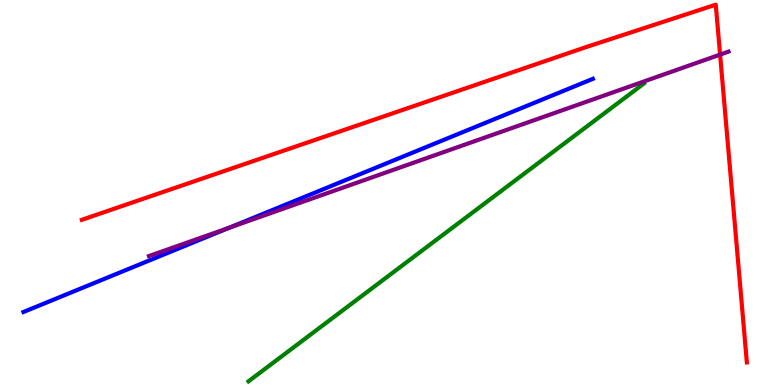[{'lines': ['blue', 'red'], 'intersections': []}, {'lines': ['green', 'red'], 'intersections': []}, {'lines': ['purple', 'red'], 'intersections': [{'x': 9.29, 'y': 8.58}]}, {'lines': ['blue', 'green'], 'intersections': []}, {'lines': ['blue', 'purple'], 'intersections': [{'x': 2.96, 'y': 4.08}]}, {'lines': ['green', 'purple'], 'intersections': []}]